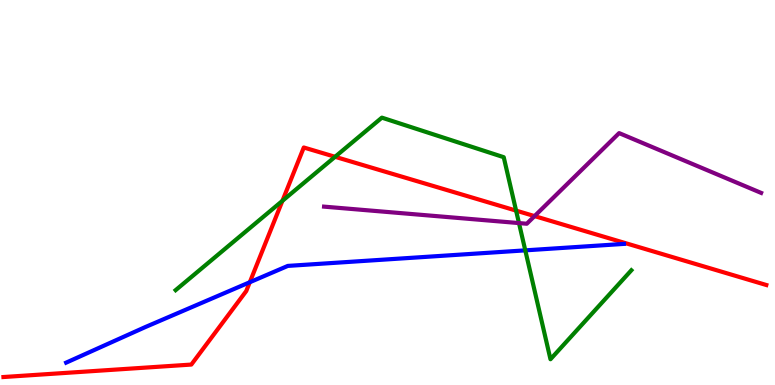[{'lines': ['blue', 'red'], 'intersections': [{'x': 3.22, 'y': 2.67}]}, {'lines': ['green', 'red'], 'intersections': [{'x': 3.64, 'y': 4.78}, {'x': 4.32, 'y': 5.93}, {'x': 6.66, 'y': 4.53}]}, {'lines': ['purple', 'red'], 'intersections': [{'x': 6.9, 'y': 4.39}]}, {'lines': ['blue', 'green'], 'intersections': [{'x': 6.78, 'y': 3.5}]}, {'lines': ['blue', 'purple'], 'intersections': []}, {'lines': ['green', 'purple'], 'intersections': [{'x': 6.7, 'y': 4.21}]}]